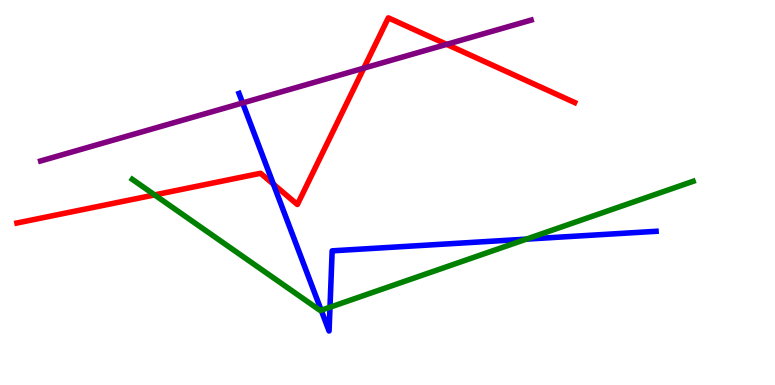[{'lines': ['blue', 'red'], 'intersections': [{'x': 3.53, 'y': 5.22}]}, {'lines': ['green', 'red'], 'intersections': [{'x': 1.99, 'y': 4.94}]}, {'lines': ['purple', 'red'], 'intersections': [{'x': 4.69, 'y': 8.23}, {'x': 5.76, 'y': 8.85}]}, {'lines': ['blue', 'green'], 'intersections': [{'x': 4.14, 'y': 1.94}, {'x': 4.26, 'y': 2.02}, {'x': 6.79, 'y': 3.79}]}, {'lines': ['blue', 'purple'], 'intersections': [{'x': 3.13, 'y': 7.33}]}, {'lines': ['green', 'purple'], 'intersections': []}]